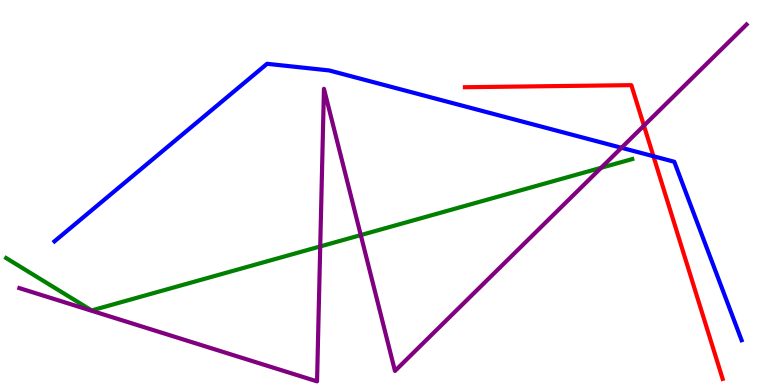[{'lines': ['blue', 'red'], 'intersections': [{'x': 8.43, 'y': 5.94}]}, {'lines': ['green', 'red'], 'intersections': []}, {'lines': ['purple', 'red'], 'intersections': [{'x': 8.31, 'y': 6.74}]}, {'lines': ['blue', 'green'], 'intersections': []}, {'lines': ['blue', 'purple'], 'intersections': [{'x': 8.02, 'y': 6.16}]}, {'lines': ['green', 'purple'], 'intersections': [{'x': 4.13, 'y': 3.6}, {'x': 4.66, 'y': 3.89}, {'x': 7.76, 'y': 5.64}]}]